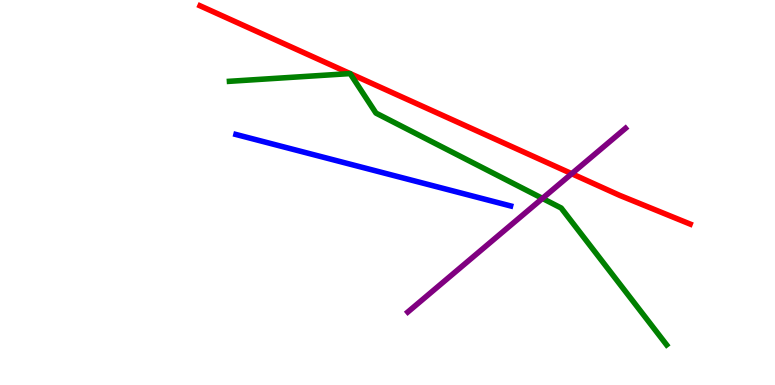[{'lines': ['blue', 'red'], 'intersections': []}, {'lines': ['green', 'red'], 'intersections': [{'x': 4.52, 'y': 8.09}, {'x': 4.52, 'y': 8.09}]}, {'lines': ['purple', 'red'], 'intersections': [{'x': 7.38, 'y': 5.49}]}, {'lines': ['blue', 'green'], 'intersections': []}, {'lines': ['blue', 'purple'], 'intersections': []}, {'lines': ['green', 'purple'], 'intersections': [{'x': 7.0, 'y': 4.85}]}]